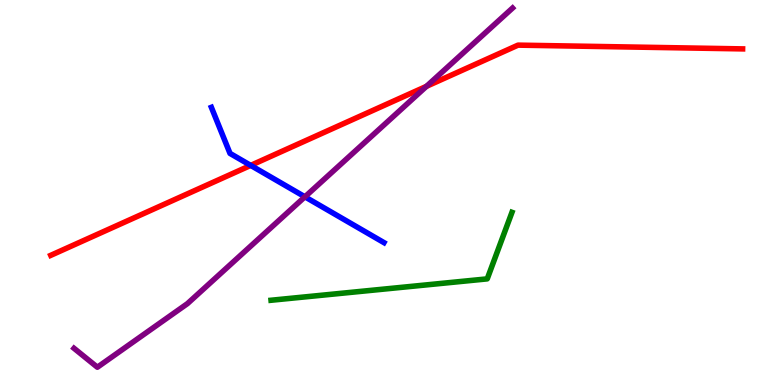[{'lines': ['blue', 'red'], 'intersections': [{'x': 3.23, 'y': 5.7}]}, {'lines': ['green', 'red'], 'intersections': []}, {'lines': ['purple', 'red'], 'intersections': [{'x': 5.5, 'y': 7.76}]}, {'lines': ['blue', 'green'], 'intersections': []}, {'lines': ['blue', 'purple'], 'intersections': [{'x': 3.93, 'y': 4.89}]}, {'lines': ['green', 'purple'], 'intersections': []}]